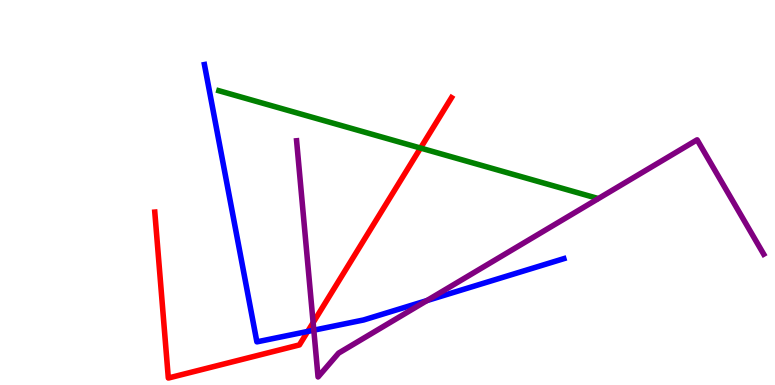[{'lines': ['blue', 'red'], 'intersections': [{'x': 3.97, 'y': 1.39}]}, {'lines': ['green', 'red'], 'intersections': [{'x': 5.43, 'y': 6.15}]}, {'lines': ['purple', 'red'], 'intersections': [{'x': 4.04, 'y': 1.62}]}, {'lines': ['blue', 'green'], 'intersections': []}, {'lines': ['blue', 'purple'], 'intersections': [{'x': 4.05, 'y': 1.42}, {'x': 5.51, 'y': 2.19}]}, {'lines': ['green', 'purple'], 'intersections': []}]